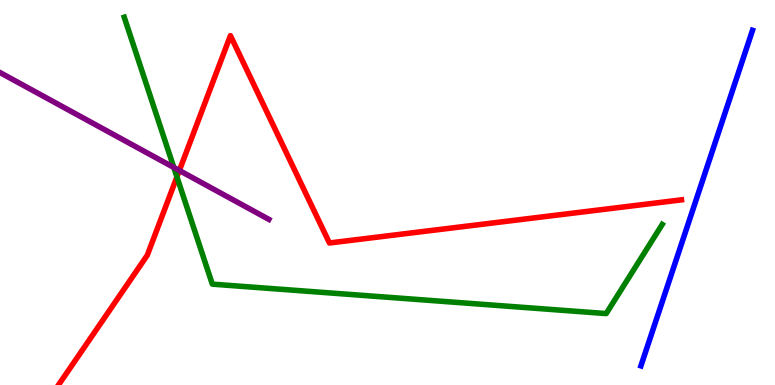[{'lines': ['blue', 'red'], 'intersections': []}, {'lines': ['green', 'red'], 'intersections': [{'x': 2.28, 'y': 5.4}]}, {'lines': ['purple', 'red'], 'intersections': [{'x': 2.31, 'y': 5.57}]}, {'lines': ['blue', 'green'], 'intersections': []}, {'lines': ['blue', 'purple'], 'intersections': []}, {'lines': ['green', 'purple'], 'intersections': [{'x': 2.24, 'y': 5.65}]}]